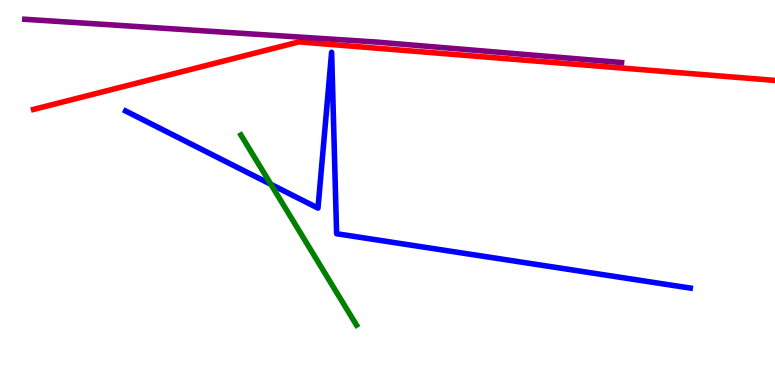[{'lines': ['blue', 'red'], 'intersections': []}, {'lines': ['green', 'red'], 'intersections': []}, {'lines': ['purple', 'red'], 'intersections': []}, {'lines': ['blue', 'green'], 'intersections': [{'x': 3.5, 'y': 5.21}]}, {'lines': ['blue', 'purple'], 'intersections': []}, {'lines': ['green', 'purple'], 'intersections': []}]